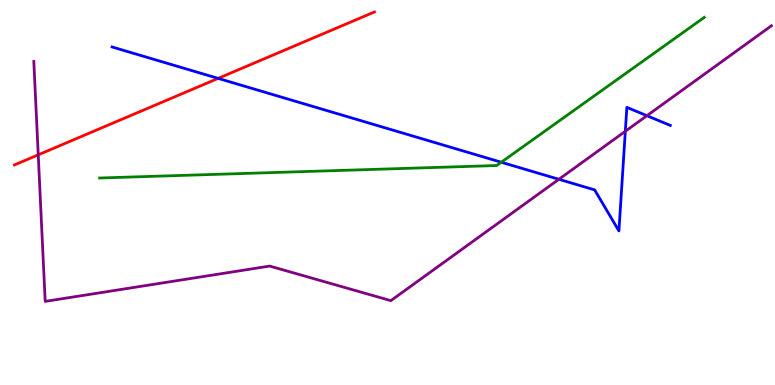[{'lines': ['blue', 'red'], 'intersections': [{'x': 2.81, 'y': 7.96}]}, {'lines': ['green', 'red'], 'intersections': []}, {'lines': ['purple', 'red'], 'intersections': [{'x': 0.493, 'y': 5.98}]}, {'lines': ['blue', 'green'], 'intersections': [{'x': 6.47, 'y': 5.79}]}, {'lines': ['blue', 'purple'], 'intersections': [{'x': 7.21, 'y': 5.34}, {'x': 8.07, 'y': 6.59}, {'x': 8.35, 'y': 6.99}]}, {'lines': ['green', 'purple'], 'intersections': []}]